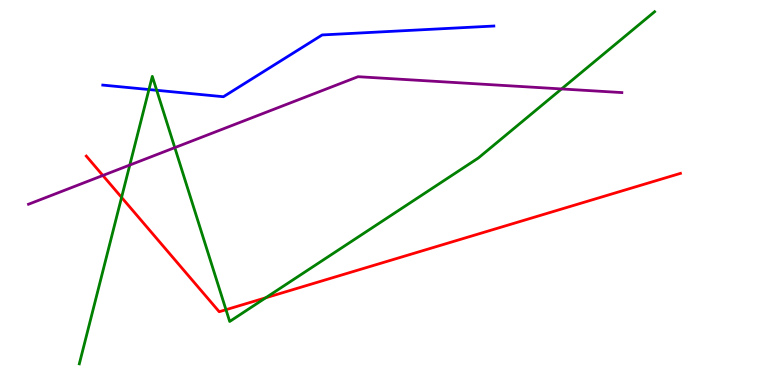[{'lines': ['blue', 'red'], 'intersections': []}, {'lines': ['green', 'red'], 'intersections': [{'x': 1.57, 'y': 4.87}, {'x': 2.92, 'y': 1.96}, {'x': 3.43, 'y': 2.27}]}, {'lines': ['purple', 'red'], 'intersections': [{'x': 1.33, 'y': 5.44}]}, {'lines': ['blue', 'green'], 'intersections': [{'x': 1.92, 'y': 7.67}, {'x': 2.02, 'y': 7.65}]}, {'lines': ['blue', 'purple'], 'intersections': []}, {'lines': ['green', 'purple'], 'intersections': [{'x': 1.67, 'y': 5.71}, {'x': 2.26, 'y': 6.17}, {'x': 7.25, 'y': 7.69}]}]